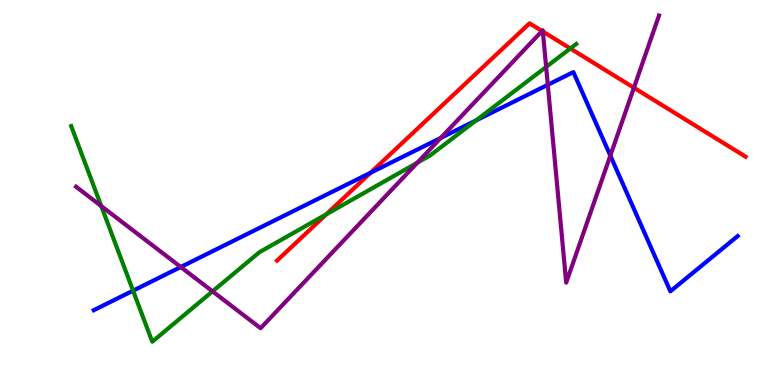[{'lines': ['blue', 'red'], 'intersections': [{'x': 4.78, 'y': 5.51}]}, {'lines': ['green', 'red'], 'intersections': [{'x': 4.21, 'y': 4.43}, {'x': 7.36, 'y': 8.74}]}, {'lines': ['purple', 'red'], 'intersections': [{'x': 6.99, 'y': 9.19}, {'x': 7.0, 'y': 9.18}, {'x': 8.18, 'y': 7.72}]}, {'lines': ['blue', 'green'], 'intersections': [{'x': 1.72, 'y': 2.45}, {'x': 6.14, 'y': 6.87}]}, {'lines': ['blue', 'purple'], 'intersections': [{'x': 2.33, 'y': 3.07}, {'x': 5.69, 'y': 6.42}, {'x': 7.07, 'y': 7.8}, {'x': 7.88, 'y': 5.96}]}, {'lines': ['green', 'purple'], 'intersections': [{'x': 1.31, 'y': 4.65}, {'x': 2.74, 'y': 2.43}, {'x': 5.38, 'y': 5.77}, {'x': 7.05, 'y': 8.26}]}]